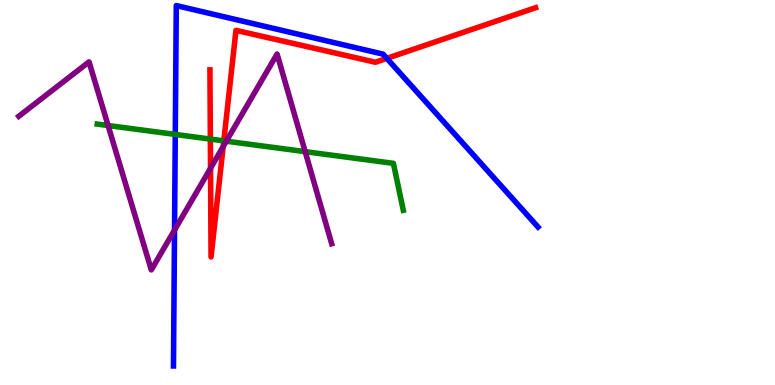[{'lines': ['blue', 'red'], 'intersections': [{'x': 4.99, 'y': 8.48}]}, {'lines': ['green', 'red'], 'intersections': [{'x': 2.71, 'y': 6.39}, {'x': 2.89, 'y': 6.34}]}, {'lines': ['purple', 'red'], 'intersections': [{'x': 2.72, 'y': 5.63}, {'x': 2.88, 'y': 6.19}]}, {'lines': ['blue', 'green'], 'intersections': [{'x': 2.26, 'y': 6.51}]}, {'lines': ['blue', 'purple'], 'intersections': [{'x': 2.25, 'y': 4.02}]}, {'lines': ['green', 'purple'], 'intersections': [{'x': 1.39, 'y': 6.74}, {'x': 2.92, 'y': 6.33}, {'x': 3.94, 'y': 6.06}]}]